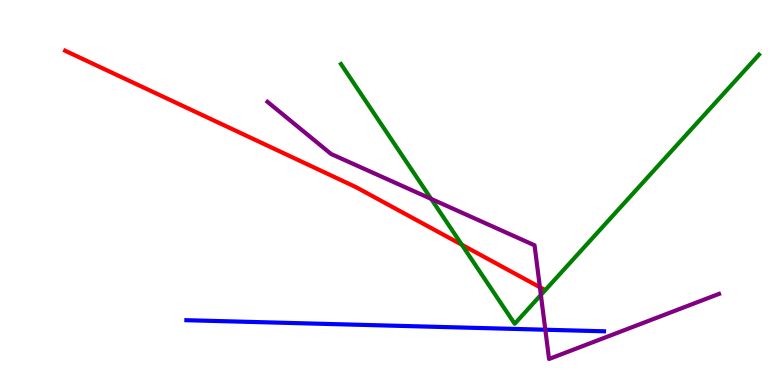[{'lines': ['blue', 'red'], 'intersections': []}, {'lines': ['green', 'red'], 'intersections': [{'x': 5.96, 'y': 3.64}]}, {'lines': ['purple', 'red'], 'intersections': [{'x': 6.97, 'y': 2.54}]}, {'lines': ['blue', 'green'], 'intersections': []}, {'lines': ['blue', 'purple'], 'intersections': [{'x': 7.04, 'y': 1.44}]}, {'lines': ['green', 'purple'], 'intersections': [{'x': 5.56, 'y': 4.83}, {'x': 6.98, 'y': 2.34}]}]